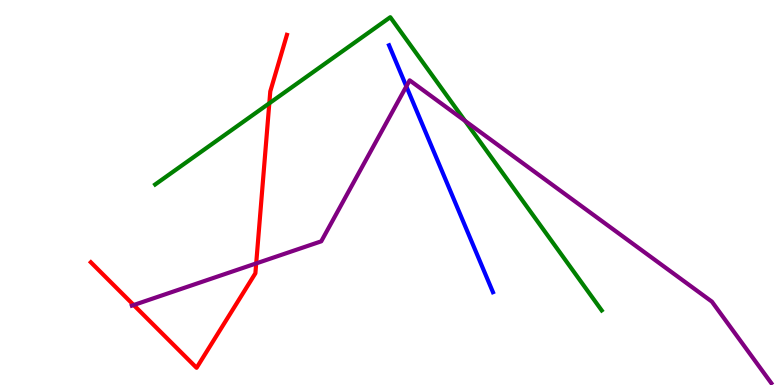[{'lines': ['blue', 'red'], 'intersections': []}, {'lines': ['green', 'red'], 'intersections': [{'x': 3.47, 'y': 7.32}]}, {'lines': ['purple', 'red'], 'intersections': [{'x': 1.72, 'y': 2.08}, {'x': 3.31, 'y': 3.16}]}, {'lines': ['blue', 'green'], 'intersections': []}, {'lines': ['blue', 'purple'], 'intersections': [{'x': 5.24, 'y': 7.76}]}, {'lines': ['green', 'purple'], 'intersections': [{'x': 6.0, 'y': 6.86}]}]